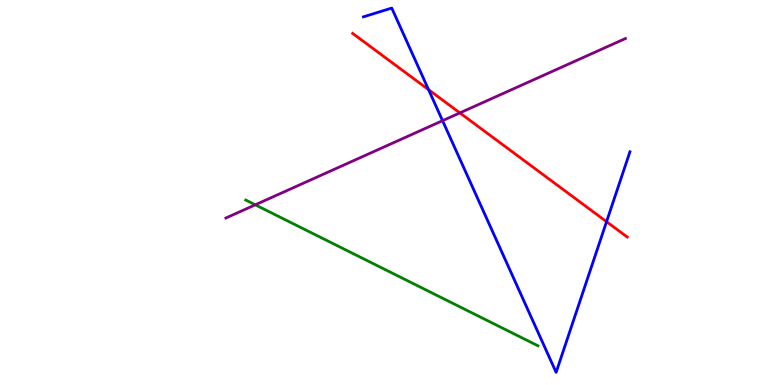[{'lines': ['blue', 'red'], 'intersections': [{'x': 5.53, 'y': 7.67}, {'x': 7.83, 'y': 4.24}]}, {'lines': ['green', 'red'], 'intersections': []}, {'lines': ['purple', 'red'], 'intersections': [{'x': 5.93, 'y': 7.07}]}, {'lines': ['blue', 'green'], 'intersections': []}, {'lines': ['blue', 'purple'], 'intersections': [{'x': 5.71, 'y': 6.87}]}, {'lines': ['green', 'purple'], 'intersections': [{'x': 3.29, 'y': 4.68}]}]